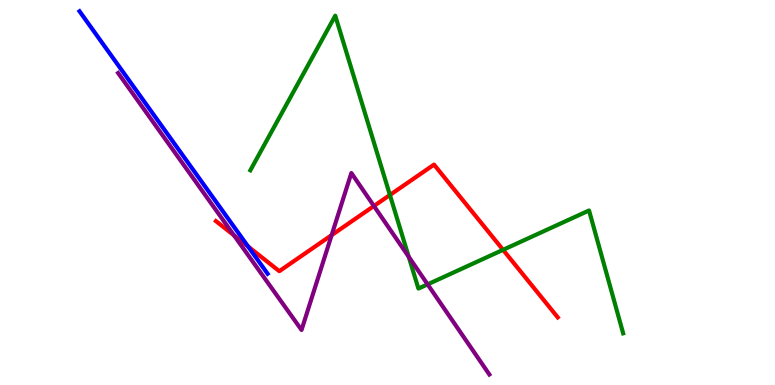[{'lines': ['blue', 'red'], 'intersections': [{'x': 3.2, 'y': 3.6}]}, {'lines': ['green', 'red'], 'intersections': [{'x': 5.03, 'y': 4.94}, {'x': 6.49, 'y': 3.51}]}, {'lines': ['purple', 'red'], 'intersections': [{'x': 3.02, 'y': 3.89}, {'x': 4.28, 'y': 3.89}, {'x': 4.82, 'y': 4.65}]}, {'lines': ['blue', 'green'], 'intersections': []}, {'lines': ['blue', 'purple'], 'intersections': []}, {'lines': ['green', 'purple'], 'intersections': [{'x': 5.27, 'y': 3.33}, {'x': 5.52, 'y': 2.61}]}]